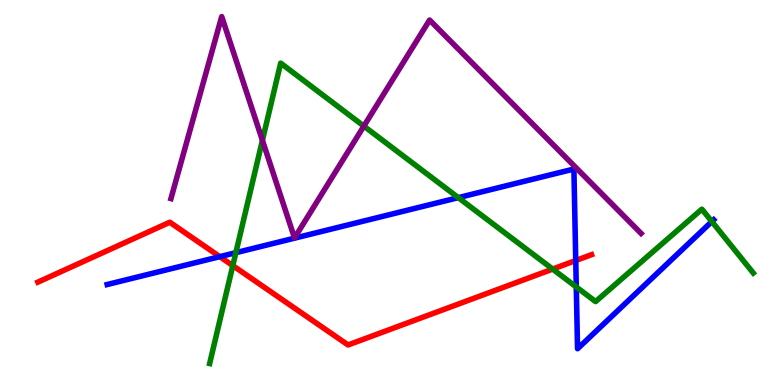[{'lines': ['blue', 'red'], 'intersections': [{'x': 2.84, 'y': 3.33}, {'x': 7.43, 'y': 3.23}]}, {'lines': ['green', 'red'], 'intersections': [{'x': 3.0, 'y': 3.1}, {'x': 7.13, 'y': 3.01}]}, {'lines': ['purple', 'red'], 'intersections': []}, {'lines': ['blue', 'green'], 'intersections': [{'x': 3.04, 'y': 3.44}, {'x': 5.91, 'y': 4.87}, {'x': 7.44, 'y': 2.55}, {'x': 9.18, 'y': 4.25}]}, {'lines': ['blue', 'purple'], 'intersections': []}, {'lines': ['green', 'purple'], 'intersections': [{'x': 3.39, 'y': 6.35}, {'x': 4.69, 'y': 6.72}]}]